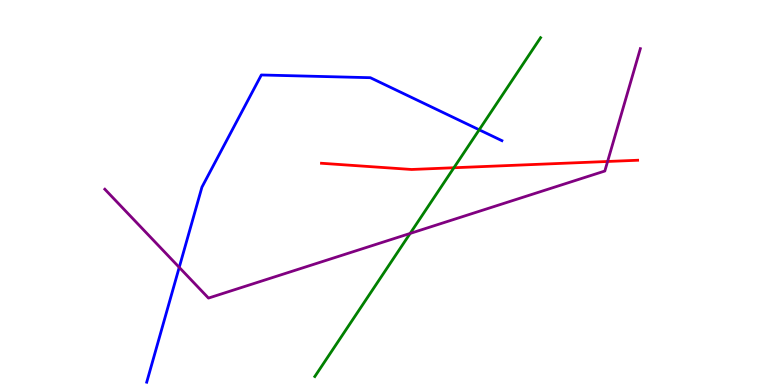[{'lines': ['blue', 'red'], 'intersections': []}, {'lines': ['green', 'red'], 'intersections': [{'x': 5.86, 'y': 5.64}]}, {'lines': ['purple', 'red'], 'intersections': [{'x': 7.84, 'y': 5.81}]}, {'lines': ['blue', 'green'], 'intersections': [{'x': 6.18, 'y': 6.63}]}, {'lines': ['blue', 'purple'], 'intersections': [{'x': 2.31, 'y': 3.06}]}, {'lines': ['green', 'purple'], 'intersections': [{'x': 5.29, 'y': 3.94}]}]